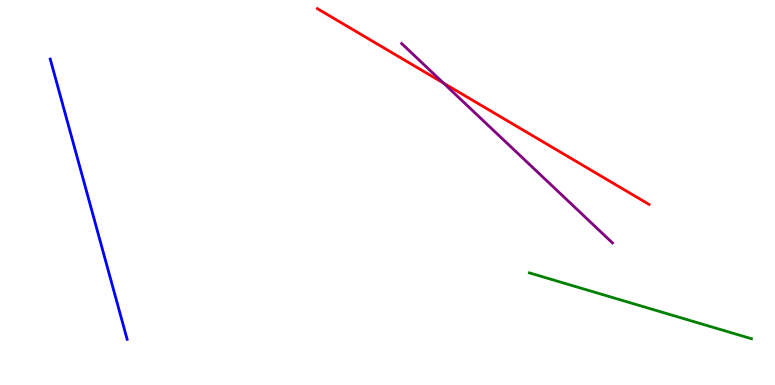[{'lines': ['blue', 'red'], 'intersections': []}, {'lines': ['green', 'red'], 'intersections': []}, {'lines': ['purple', 'red'], 'intersections': [{'x': 5.72, 'y': 7.84}]}, {'lines': ['blue', 'green'], 'intersections': []}, {'lines': ['blue', 'purple'], 'intersections': []}, {'lines': ['green', 'purple'], 'intersections': []}]